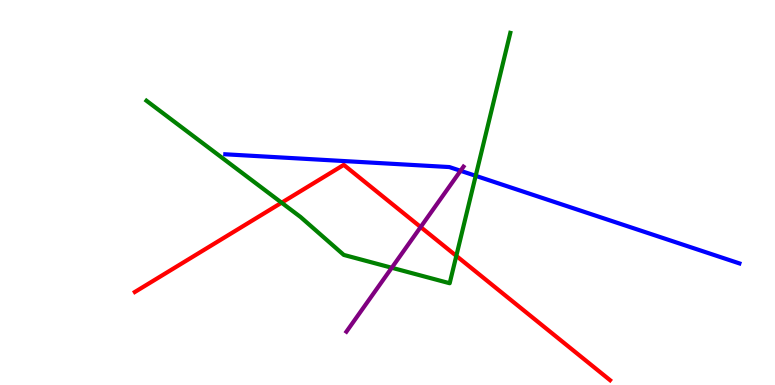[{'lines': ['blue', 'red'], 'intersections': []}, {'lines': ['green', 'red'], 'intersections': [{'x': 3.63, 'y': 4.74}, {'x': 5.89, 'y': 3.35}]}, {'lines': ['purple', 'red'], 'intersections': [{'x': 5.43, 'y': 4.1}]}, {'lines': ['blue', 'green'], 'intersections': [{'x': 6.14, 'y': 5.43}]}, {'lines': ['blue', 'purple'], 'intersections': [{'x': 5.94, 'y': 5.56}]}, {'lines': ['green', 'purple'], 'intersections': [{'x': 5.06, 'y': 3.05}]}]